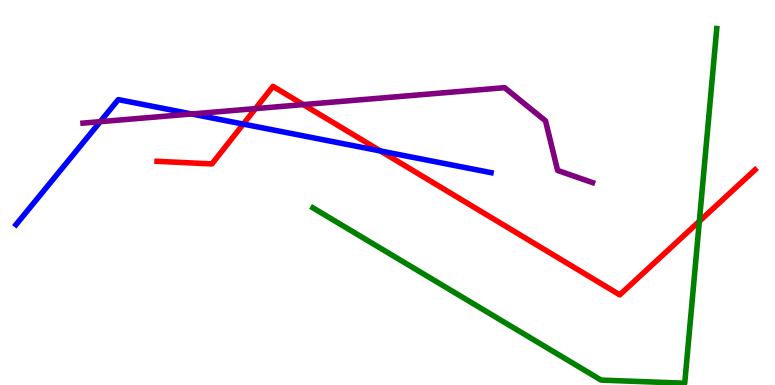[{'lines': ['blue', 'red'], 'intersections': [{'x': 3.14, 'y': 6.78}, {'x': 4.91, 'y': 6.08}]}, {'lines': ['green', 'red'], 'intersections': [{'x': 9.02, 'y': 4.25}]}, {'lines': ['purple', 'red'], 'intersections': [{'x': 3.3, 'y': 7.18}, {'x': 3.91, 'y': 7.28}]}, {'lines': ['blue', 'green'], 'intersections': []}, {'lines': ['blue', 'purple'], 'intersections': [{'x': 1.29, 'y': 6.84}, {'x': 2.47, 'y': 7.04}]}, {'lines': ['green', 'purple'], 'intersections': []}]